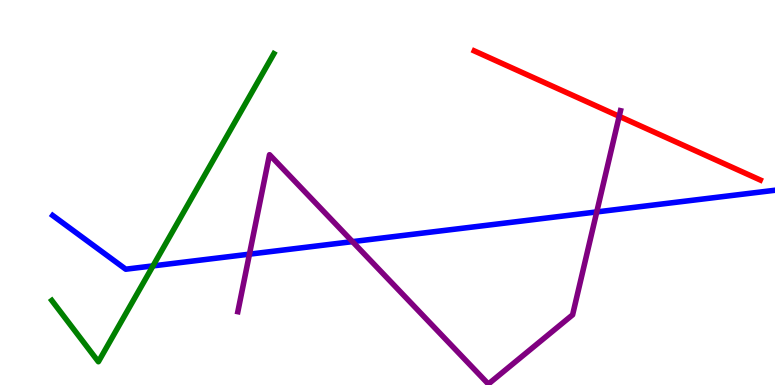[{'lines': ['blue', 'red'], 'intersections': []}, {'lines': ['green', 'red'], 'intersections': []}, {'lines': ['purple', 'red'], 'intersections': [{'x': 7.99, 'y': 6.98}]}, {'lines': ['blue', 'green'], 'intersections': [{'x': 1.97, 'y': 3.09}]}, {'lines': ['blue', 'purple'], 'intersections': [{'x': 3.22, 'y': 3.4}, {'x': 4.55, 'y': 3.72}, {'x': 7.7, 'y': 4.5}]}, {'lines': ['green', 'purple'], 'intersections': []}]